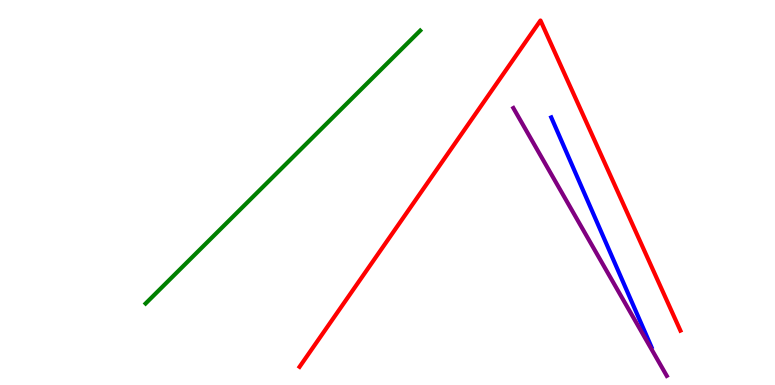[{'lines': ['blue', 'red'], 'intersections': []}, {'lines': ['green', 'red'], 'intersections': []}, {'lines': ['purple', 'red'], 'intersections': []}, {'lines': ['blue', 'green'], 'intersections': []}, {'lines': ['blue', 'purple'], 'intersections': []}, {'lines': ['green', 'purple'], 'intersections': []}]